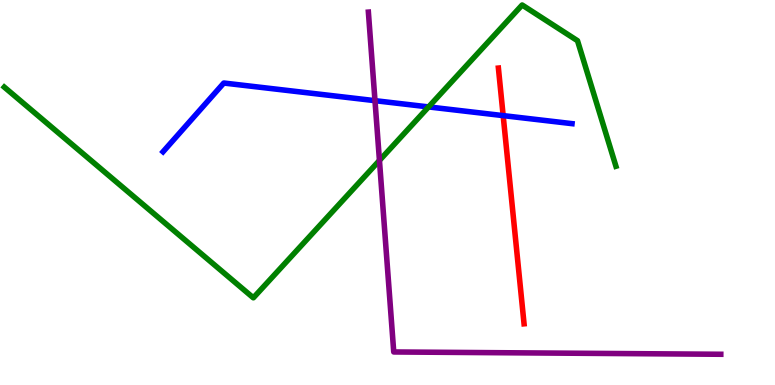[{'lines': ['blue', 'red'], 'intersections': [{'x': 6.49, 'y': 7.0}]}, {'lines': ['green', 'red'], 'intersections': []}, {'lines': ['purple', 'red'], 'intersections': []}, {'lines': ['blue', 'green'], 'intersections': [{'x': 5.53, 'y': 7.22}]}, {'lines': ['blue', 'purple'], 'intersections': [{'x': 4.84, 'y': 7.39}]}, {'lines': ['green', 'purple'], 'intersections': [{'x': 4.9, 'y': 5.83}]}]